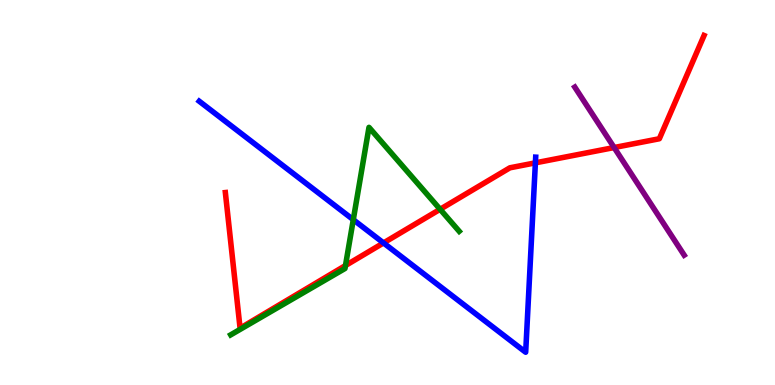[{'lines': ['blue', 'red'], 'intersections': [{'x': 4.95, 'y': 3.69}, {'x': 6.91, 'y': 5.77}]}, {'lines': ['green', 'red'], 'intersections': [{'x': 4.46, 'y': 3.1}, {'x': 5.68, 'y': 4.56}]}, {'lines': ['purple', 'red'], 'intersections': [{'x': 7.92, 'y': 6.17}]}, {'lines': ['blue', 'green'], 'intersections': [{'x': 4.56, 'y': 4.29}]}, {'lines': ['blue', 'purple'], 'intersections': []}, {'lines': ['green', 'purple'], 'intersections': []}]